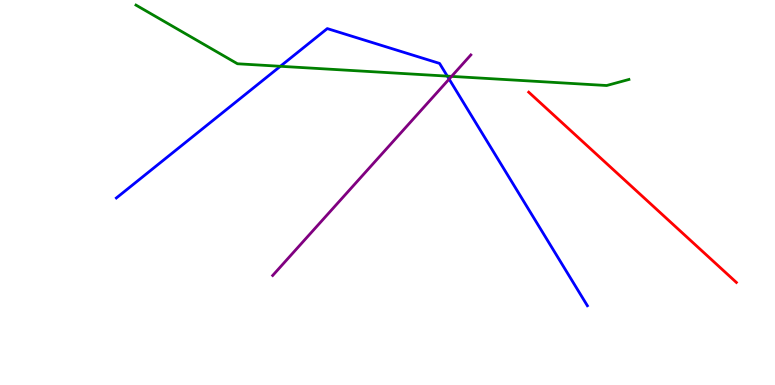[{'lines': ['blue', 'red'], 'intersections': []}, {'lines': ['green', 'red'], 'intersections': []}, {'lines': ['purple', 'red'], 'intersections': []}, {'lines': ['blue', 'green'], 'intersections': [{'x': 3.62, 'y': 8.28}, {'x': 5.77, 'y': 8.02}]}, {'lines': ['blue', 'purple'], 'intersections': [{'x': 5.8, 'y': 7.95}]}, {'lines': ['green', 'purple'], 'intersections': [{'x': 5.83, 'y': 8.02}]}]